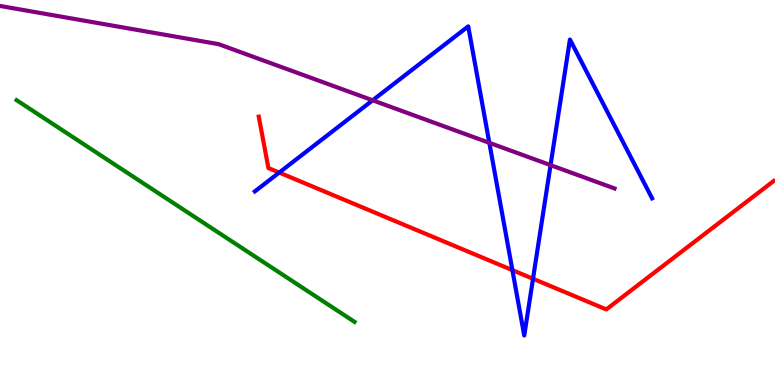[{'lines': ['blue', 'red'], 'intersections': [{'x': 3.6, 'y': 5.52}, {'x': 6.61, 'y': 2.98}, {'x': 6.88, 'y': 2.76}]}, {'lines': ['green', 'red'], 'intersections': []}, {'lines': ['purple', 'red'], 'intersections': []}, {'lines': ['blue', 'green'], 'intersections': []}, {'lines': ['blue', 'purple'], 'intersections': [{'x': 4.81, 'y': 7.39}, {'x': 6.31, 'y': 6.29}, {'x': 7.1, 'y': 5.71}]}, {'lines': ['green', 'purple'], 'intersections': []}]